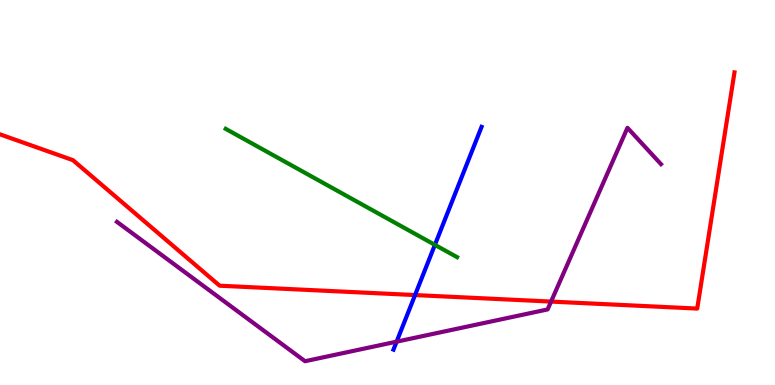[{'lines': ['blue', 'red'], 'intersections': [{'x': 5.36, 'y': 2.34}]}, {'lines': ['green', 'red'], 'intersections': []}, {'lines': ['purple', 'red'], 'intersections': [{'x': 7.11, 'y': 2.17}]}, {'lines': ['blue', 'green'], 'intersections': [{'x': 5.61, 'y': 3.64}]}, {'lines': ['blue', 'purple'], 'intersections': [{'x': 5.12, 'y': 1.13}]}, {'lines': ['green', 'purple'], 'intersections': []}]